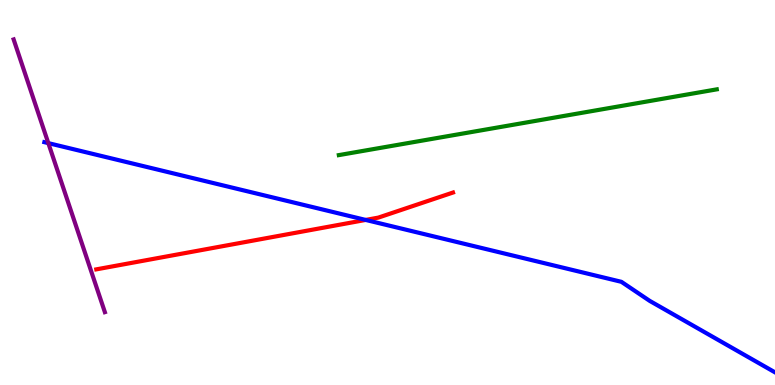[{'lines': ['blue', 'red'], 'intersections': [{'x': 4.72, 'y': 4.29}]}, {'lines': ['green', 'red'], 'intersections': []}, {'lines': ['purple', 'red'], 'intersections': []}, {'lines': ['blue', 'green'], 'intersections': []}, {'lines': ['blue', 'purple'], 'intersections': [{'x': 0.624, 'y': 6.28}]}, {'lines': ['green', 'purple'], 'intersections': []}]